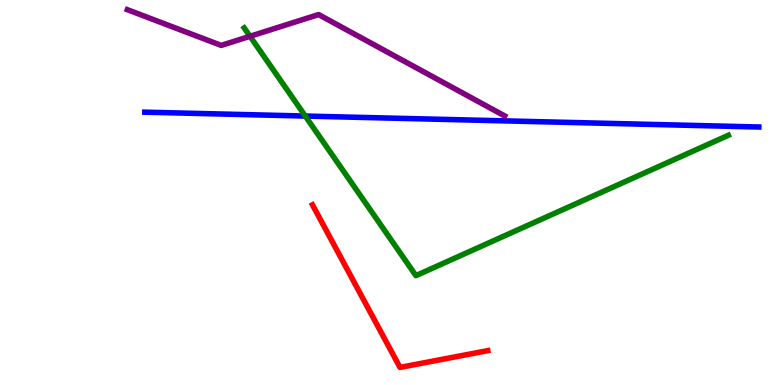[{'lines': ['blue', 'red'], 'intersections': []}, {'lines': ['green', 'red'], 'intersections': []}, {'lines': ['purple', 'red'], 'intersections': []}, {'lines': ['blue', 'green'], 'intersections': [{'x': 3.94, 'y': 6.99}]}, {'lines': ['blue', 'purple'], 'intersections': []}, {'lines': ['green', 'purple'], 'intersections': [{'x': 3.23, 'y': 9.06}]}]